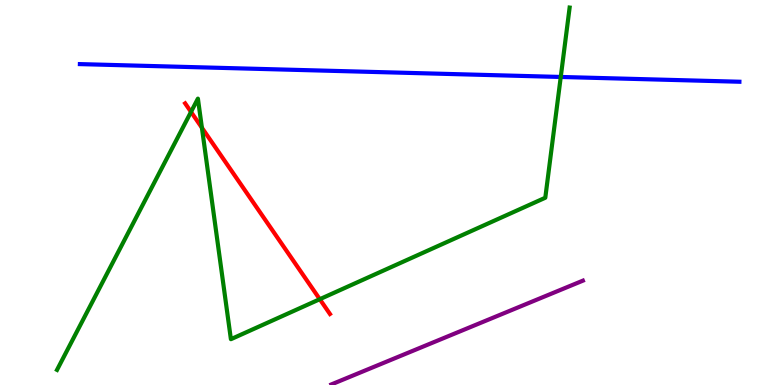[{'lines': ['blue', 'red'], 'intersections': []}, {'lines': ['green', 'red'], 'intersections': [{'x': 2.46, 'y': 7.09}, {'x': 2.61, 'y': 6.68}, {'x': 4.13, 'y': 2.23}]}, {'lines': ['purple', 'red'], 'intersections': []}, {'lines': ['blue', 'green'], 'intersections': [{'x': 7.24, 'y': 8.0}]}, {'lines': ['blue', 'purple'], 'intersections': []}, {'lines': ['green', 'purple'], 'intersections': []}]